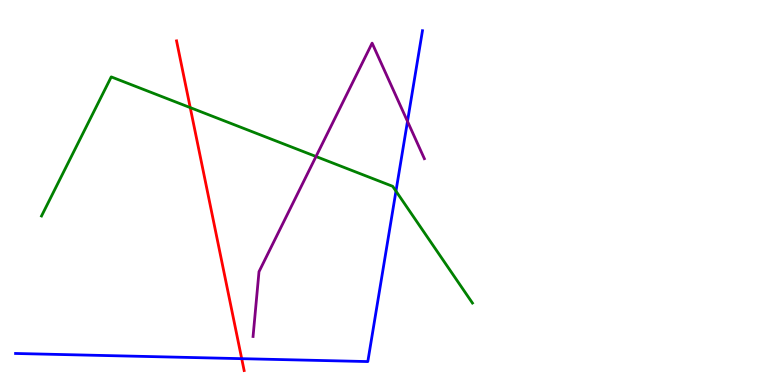[{'lines': ['blue', 'red'], 'intersections': [{'x': 3.12, 'y': 0.684}]}, {'lines': ['green', 'red'], 'intersections': [{'x': 2.45, 'y': 7.2}]}, {'lines': ['purple', 'red'], 'intersections': []}, {'lines': ['blue', 'green'], 'intersections': [{'x': 5.11, 'y': 5.04}]}, {'lines': ['blue', 'purple'], 'intersections': [{'x': 5.26, 'y': 6.85}]}, {'lines': ['green', 'purple'], 'intersections': [{'x': 4.08, 'y': 5.93}]}]